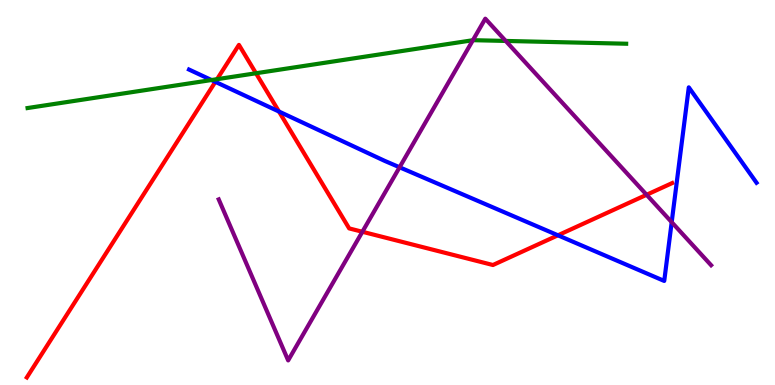[{'lines': ['blue', 'red'], 'intersections': [{'x': 2.78, 'y': 7.87}, {'x': 3.6, 'y': 7.1}, {'x': 7.2, 'y': 3.89}]}, {'lines': ['green', 'red'], 'intersections': [{'x': 2.8, 'y': 7.94}, {'x': 3.3, 'y': 8.1}]}, {'lines': ['purple', 'red'], 'intersections': [{'x': 4.68, 'y': 3.98}, {'x': 8.34, 'y': 4.94}]}, {'lines': ['blue', 'green'], 'intersections': [{'x': 2.73, 'y': 7.92}]}, {'lines': ['blue', 'purple'], 'intersections': [{'x': 5.16, 'y': 5.66}, {'x': 8.67, 'y': 4.23}]}, {'lines': ['green', 'purple'], 'intersections': [{'x': 6.1, 'y': 8.96}, {'x': 6.53, 'y': 8.94}]}]